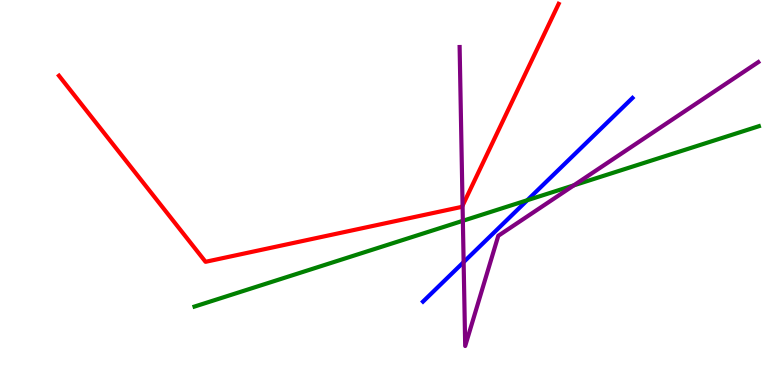[{'lines': ['blue', 'red'], 'intersections': []}, {'lines': ['green', 'red'], 'intersections': []}, {'lines': ['purple', 'red'], 'intersections': [{'x': 5.97, 'y': 4.66}]}, {'lines': ['blue', 'green'], 'intersections': [{'x': 6.8, 'y': 4.8}]}, {'lines': ['blue', 'purple'], 'intersections': [{'x': 5.98, 'y': 3.19}]}, {'lines': ['green', 'purple'], 'intersections': [{'x': 5.97, 'y': 4.26}, {'x': 7.4, 'y': 5.19}]}]